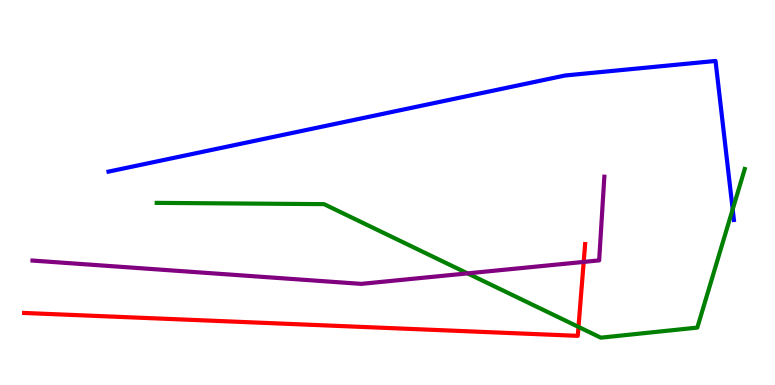[{'lines': ['blue', 'red'], 'intersections': []}, {'lines': ['green', 'red'], 'intersections': [{'x': 7.46, 'y': 1.51}]}, {'lines': ['purple', 'red'], 'intersections': [{'x': 7.53, 'y': 3.2}]}, {'lines': ['blue', 'green'], 'intersections': [{'x': 9.45, 'y': 4.56}]}, {'lines': ['blue', 'purple'], 'intersections': []}, {'lines': ['green', 'purple'], 'intersections': [{'x': 6.03, 'y': 2.9}]}]